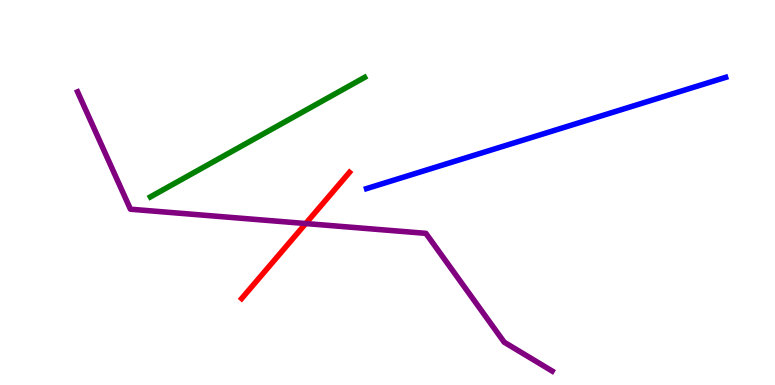[{'lines': ['blue', 'red'], 'intersections': []}, {'lines': ['green', 'red'], 'intersections': []}, {'lines': ['purple', 'red'], 'intersections': [{'x': 3.94, 'y': 4.19}]}, {'lines': ['blue', 'green'], 'intersections': []}, {'lines': ['blue', 'purple'], 'intersections': []}, {'lines': ['green', 'purple'], 'intersections': []}]